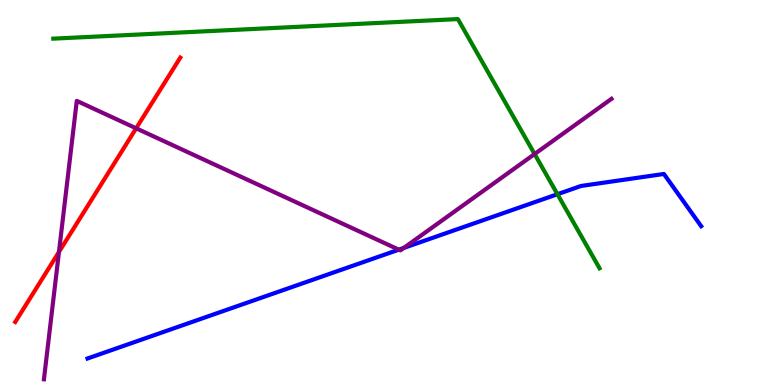[{'lines': ['blue', 'red'], 'intersections': []}, {'lines': ['green', 'red'], 'intersections': []}, {'lines': ['purple', 'red'], 'intersections': [{'x': 0.761, 'y': 3.46}, {'x': 1.76, 'y': 6.67}]}, {'lines': ['blue', 'green'], 'intersections': [{'x': 7.19, 'y': 4.96}]}, {'lines': ['blue', 'purple'], 'intersections': [{'x': 5.15, 'y': 3.52}, {'x': 5.21, 'y': 3.56}]}, {'lines': ['green', 'purple'], 'intersections': [{'x': 6.9, 'y': 6.0}]}]